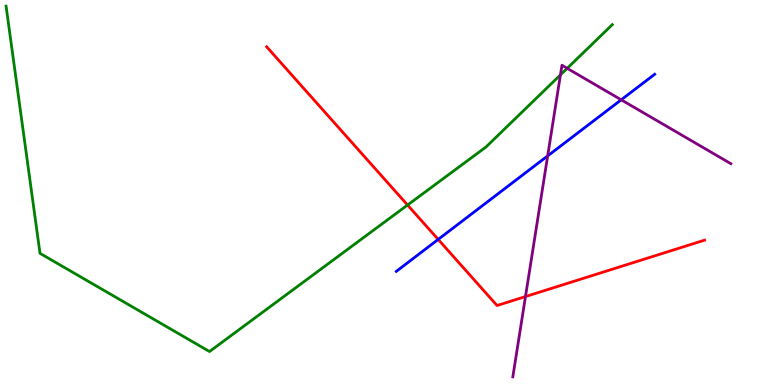[{'lines': ['blue', 'red'], 'intersections': [{'x': 5.65, 'y': 3.78}]}, {'lines': ['green', 'red'], 'intersections': [{'x': 5.26, 'y': 4.67}]}, {'lines': ['purple', 'red'], 'intersections': [{'x': 6.78, 'y': 2.3}]}, {'lines': ['blue', 'green'], 'intersections': []}, {'lines': ['blue', 'purple'], 'intersections': [{'x': 7.07, 'y': 5.95}, {'x': 8.02, 'y': 7.41}]}, {'lines': ['green', 'purple'], 'intersections': [{'x': 7.23, 'y': 8.06}, {'x': 7.32, 'y': 8.23}]}]